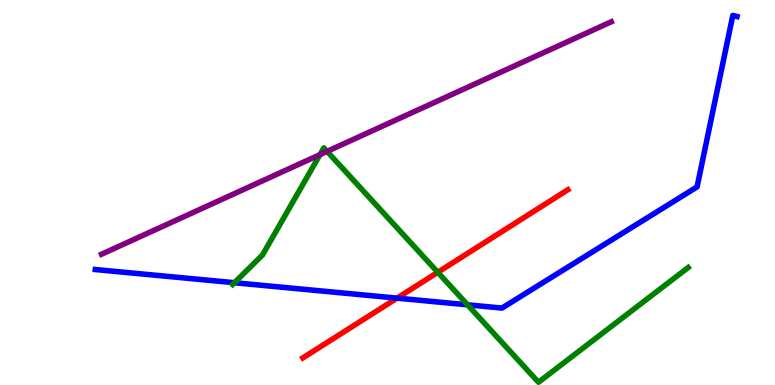[{'lines': ['blue', 'red'], 'intersections': [{'x': 5.12, 'y': 2.26}]}, {'lines': ['green', 'red'], 'intersections': [{'x': 5.65, 'y': 2.93}]}, {'lines': ['purple', 'red'], 'intersections': []}, {'lines': ['blue', 'green'], 'intersections': [{'x': 3.02, 'y': 2.66}, {'x': 6.03, 'y': 2.08}]}, {'lines': ['blue', 'purple'], 'intersections': []}, {'lines': ['green', 'purple'], 'intersections': [{'x': 4.13, 'y': 5.98}, {'x': 4.22, 'y': 6.07}]}]